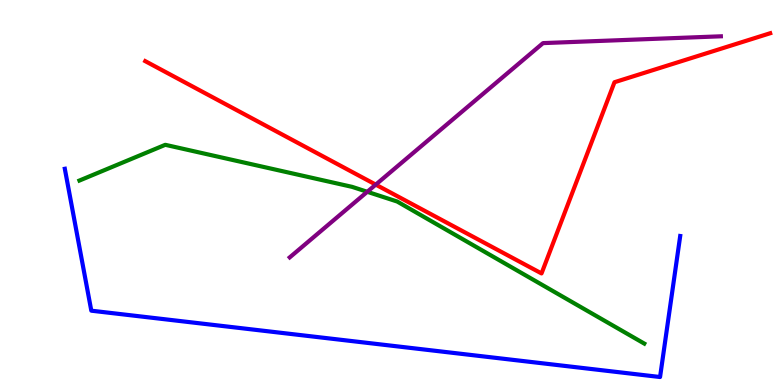[{'lines': ['blue', 'red'], 'intersections': []}, {'lines': ['green', 'red'], 'intersections': []}, {'lines': ['purple', 'red'], 'intersections': [{'x': 4.85, 'y': 5.2}]}, {'lines': ['blue', 'green'], 'intersections': []}, {'lines': ['blue', 'purple'], 'intersections': []}, {'lines': ['green', 'purple'], 'intersections': [{'x': 4.74, 'y': 5.02}]}]